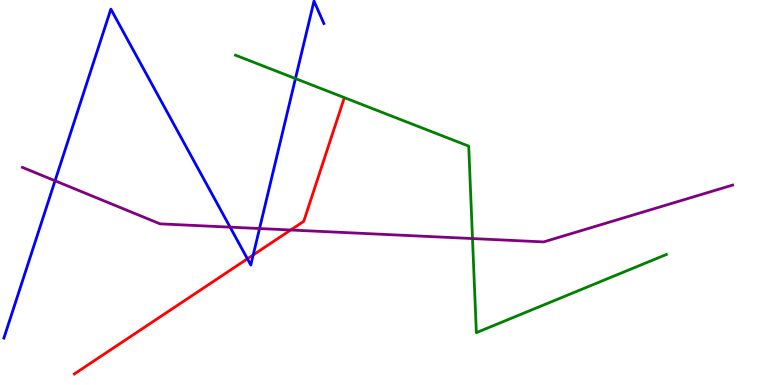[{'lines': ['blue', 'red'], 'intersections': [{'x': 3.19, 'y': 3.28}, {'x': 3.27, 'y': 3.38}]}, {'lines': ['green', 'red'], 'intersections': []}, {'lines': ['purple', 'red'], 'intersections': [{'x': 3.75, 'y': 4.03}]}, {'lines': ['blue', 'green'], 'intersections': [{'x': 3.81, 'y': 7.96}]}, {'lines': ['blue', 'purple'], 'intersections': [{'x': 0.71, 'y': 5.3}, {'x': 2.97, 'y': 4.1}, {'x': 3.35, 'y': 4.06}]}, {'lines': ['green', 'purple'], 'intersections': [{'x': 6.1, 'y': 3.8}]}]